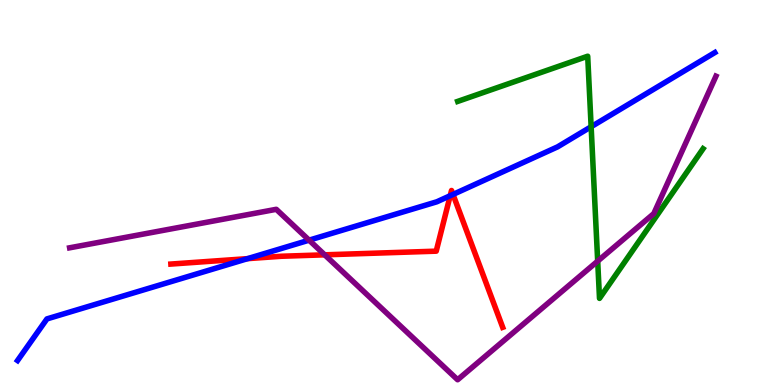[{'lines': ['blue', 'red'], 'intersections': [{'x': 3.19, 'y': 3.28}, {'x': 5.81, 'y': 4.92}, {'x': 5.85, 'y': 4.95}]}, {'lines': ['green', 'red'], 'intersections': []}, {'lines': ['purple', 'red'], 'intersections': [{'x': 4.19, 'y': 3.38}]}, {'lines': ['blue', 'green'], 'intersections': [{'x': 7.63, 'y': 6.71}]}, {'lines': ['blue', 'purple'], 'intersections': [{'x': 3.99, 'y': 3.76}]}, {'lines': ['green', 'purple'], 'intersections': [{'x': 7.71, 'y': 3.22}]}]